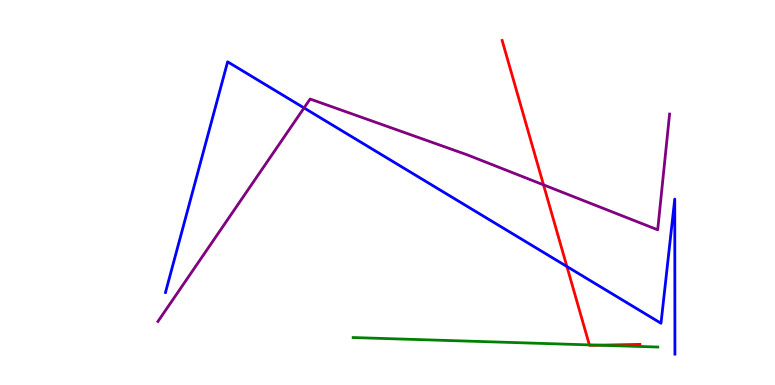[{'lines': ['blue', 'red'], 'intersections': [{'x': 7.32, 'y': 3.08}]}, {'lines': ['green', 'red'], 'intersections': [{'x': 7.6, 'y': 1.04}, {'x': 7.72, 'y': 1.03}]}, {'lines': ['purple', 'red'], 'intersections': [{'x': 7.01, 'y': 5.2}]}, {'lines': ['blue', 'green'], 'intersections': []}, {'lines': ['blue', 'purple'], 'intersections': [{'x': 3.92, 'y': 7.2}]}, {'lines': ['green', 'purple'], 'intersections': []}]